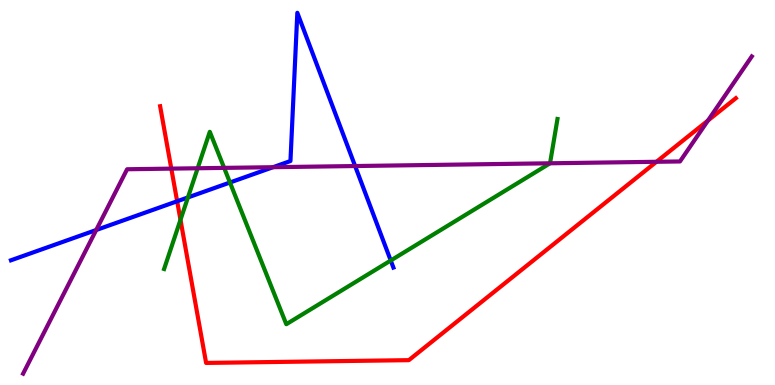[{'lines': ['blue', 'red'], 'intersections': [{'x': 2.29, 'y': 4.77}]}, {'lines': ['green', 'red'], 'intersections': [{'x': 2.33, 'y': 4.29}]}, {'lines': ['purple', 'red'], 'intersections': [{'x': 2.21, 'y': 5.62}, {'x': 8.47, 'y': 5.8}, {'x': 9.14, 'y': 6.87}]}, {'lines': ['blue', 'green'], 'intersections': [{'x': 2.43, 'y': 4.87}, {'x': 2.97, 'y': 5.26}, {'x': 5.04, 'y': 3.23}]}, {'lines': ['blue', 'purple'], 'intersections': [{'x': 1.24, 'y': 4.03}, {'x': 3.52, 'y': 5.66}, {'x': 4.58, 'y': 5.69}]}, {'lines': ['green', 'purple'], 'intersections': [{'x': 2.55, 'y': 5.63}, {'x': 2.89, 'y': 5.64}, {'x': 7.1, 'y': 5.76}]}]